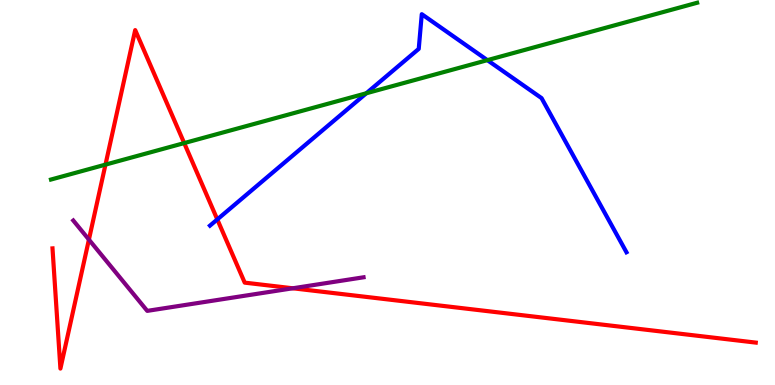[{'lines': ['blue', 'red'], 'intersections': [{'x': 2.8, 'y': 4.3}]}, {'lines': ['green', 'red'], 'intersections': [{'x': 1.36, 'y': 5.72}, {'x': 2.38, 'y': 6.28}]}, {'lines': ['purple', 'red'], 'intersections': [{'x': 1.15, 'y': 3.78}, {'x': 3.78, 'y': 2.51}]}, {'lines': ['blue', 'green'], 'intersections': [{'x': 4.73, 'y': 7.58}, {'x': 6.29, 'y': 8.44}]}, {'lines': ['blue', 'purple'], 'intersections': []}, {'lines': ['green', 'purple'], 'intersections': []}]